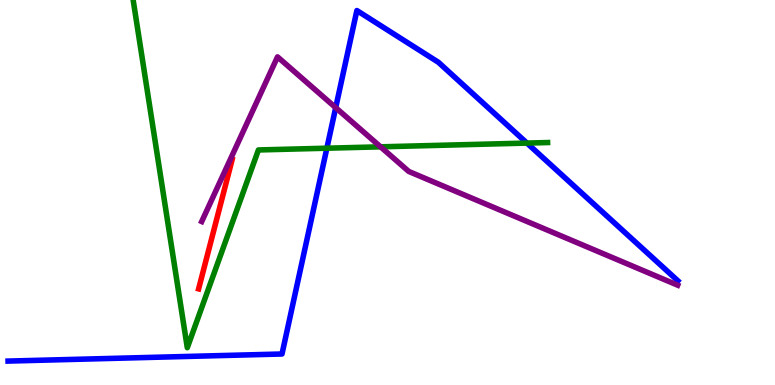[{'lines': ['blue', 'red'], 'intersections': []}, {'lines': ['green', 'red'], 'intersections': []}, {'lines': ['purple', 'red'], 'intersections': []}, {'lines': ['blue', 'green'], 'intersections': [{'x': 4.22, 'y': 6.15}, {'x': 6.8, 'y': 6.28}]}, {'lines': ['blue', 'purple'], 'intersections': [{'x': 4.33, 'y': 7.2}]}, {'lines': ['green', 'purple'], 'intersections': [{'x': 4.91, 'y': 6.19}]}]